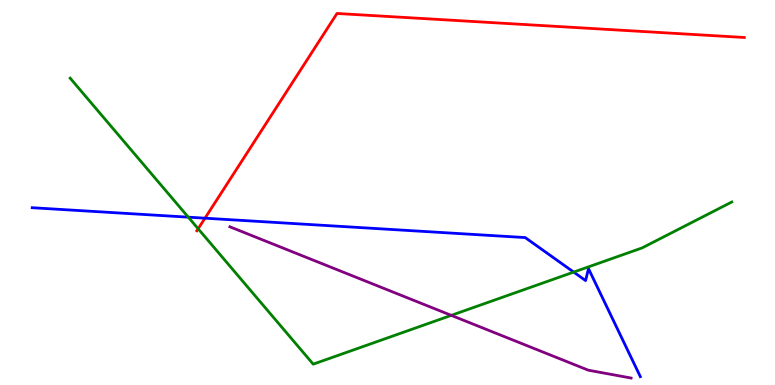[{'lines': ['blue', 'red'], 'intersections': [{'x': 2.65, 'y': 4.33}]}, {'lines': ['green', 'red'], 'intersections': [{'x': 2.56, 'y': 4.06}]}, {'lines': ['purple', 'red'], 'intersections': []}, {'lines': ['blue', 'green'], 'intersections': [{'x': 2.43, 'y': 4.36}, {'x': 7.4, 'y': 2.93}]}, {'lines': ['blue', 'purple'], 'intersections': []}, {'lines': ['green', 'purple'], 'intersections': [{'x': 5.82, 'y': 1.81}]}]